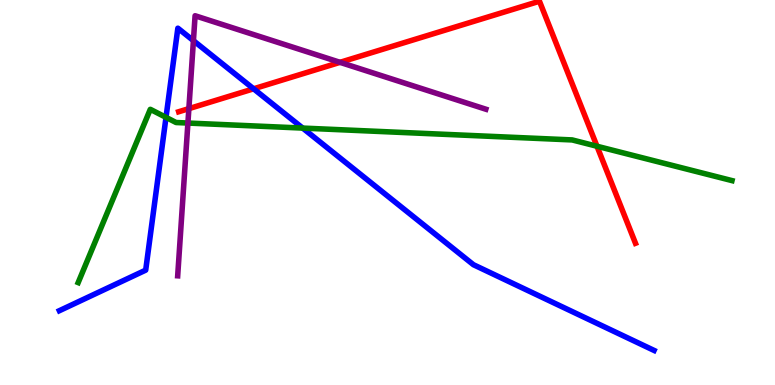[{'lines': ['blue', 'red'], 'intersections': [{'x': 3.27, 'y': 7.69}]}, {'lines': ['green', 'red'], 'intersections': [{'x': 7.7, 'y': 6.2}]}, {'lines': ['purple', 'red'], 'intersections': [{'x': 2.44, 'y': 7.18}, {'x': 4.39, 'y': 8.38}]}, {'lines': ['blue', 'green'], 'intersections': [{'x': 2.14, 'y': 6.95}, {'x': 3.91, 'y': 6.67}]}, {'lines': ['blue', 'purple'], 'intersections': [{'x': 2.5, 'y': 8.94}]}, {'lines': ['green', 'purple'], 'intersections': [{'x': 2.42, 'y': 6.8}]}]